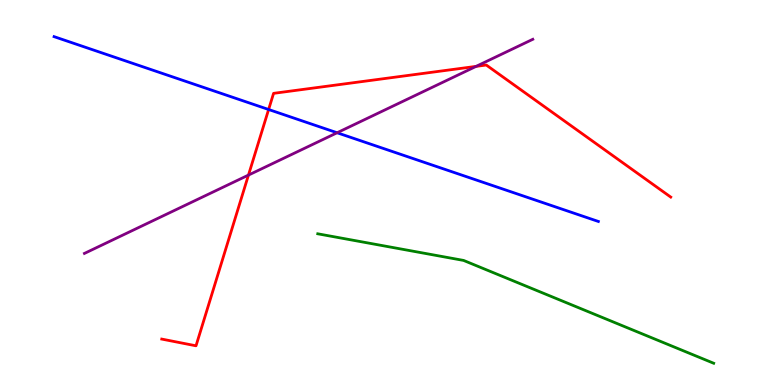[{'lines': ['blue', 'red'], 'intersections': [{'x': 3.47, 'y': 7.16}]}, {'lines': ['green', 'red'], 'intersections': []}, {'lines': ['purple', 'red'], 'intersections': [{'x': 3.21, 'y': 5.45}, {'x': 6.14, 'y': 8.28}]}, {'lines': ['blue', 'green'], 'intersections': []}, {'lines': ['blue', 'purple'], 'intersections': [{'x': 4.35, 'y': 6.55}]}, {'lines': ['green', 'purple'], 'intersections': []}]